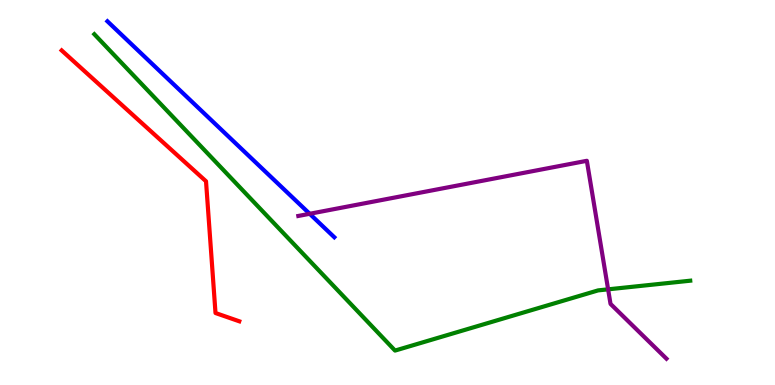[{'lines': ['blue', 'red'], 'intersections': []}, {'lines': ['green', 'red'], 'intersections': []}, {'lines': ['purple', 'red'], 'intersections': []}, {'lines': ['blue', 'green'], 'intersections': []}, {'lines': ['blue', 'purple'], 'intersections': [{'x': 4.0, 'y': 4.45}]}, {'lines': ['green', 'purple'], 'intersections': [{'x': 7.85, 'y': 2.48}]}]